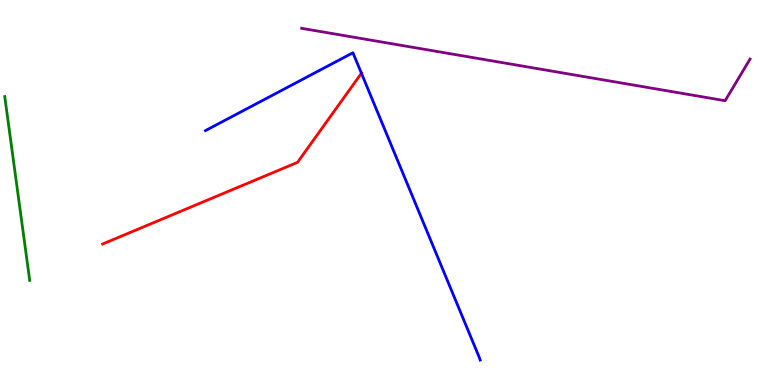[{'lines': ['blue', 'red'], 'intersections': [{'x': 4.66, 'y': 8.1}]}, {'lines': ['green', 'red'], 'intersections': []}, {'lines': ['purple', 'red'], 'intersections': []}, {'lines': ['blue', 'green'], 'intersections': []}, {'lines': ['blue', 'purple'], 'intersections': []}, {'lines': ['green', 'purple'], 'intersections': []}]